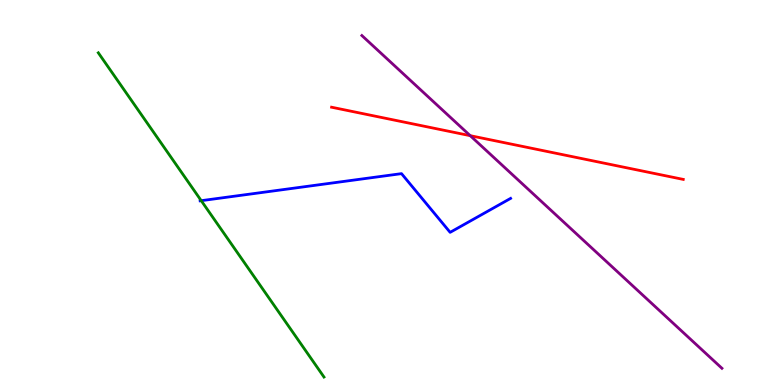[{'lines': ['blue', 'red'], 'intersections': []}, {'lines': ['green', 'red'], 'intersections': []}, {'lines': ['purple', 'red'], 'intersections': [{'x': 6.07, 'y': 6.48}]}, {'lines': ['blue', 'green'], 'intersections': [{'x': 2.6, 'y': 4.79}]}, {'lines': ['blue', 'purple'], 'intersections': []}, {'lines': ['green', 'purple'], 'intersections': []}]